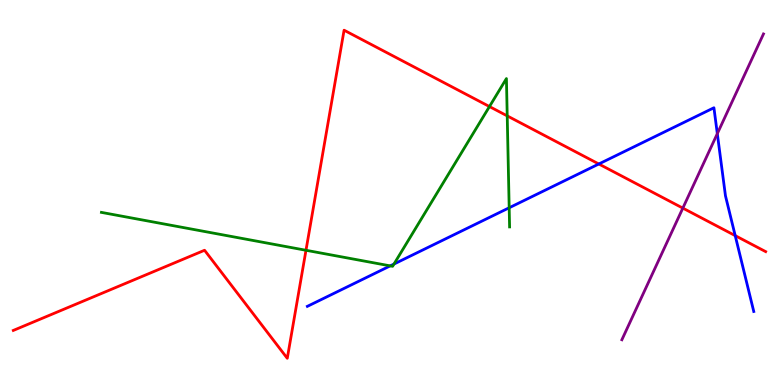[{'lines': ['blue', 'red'], 'intersections': [{'x': 7.73, 'y': 5.74}, {'x': 9.49, 'y': 3.88}]}, {'lines': ['green', 'red'], 'intersections': [{'x': 3.95, 'y': 3.5}, {'x': 6.32, 'y': 7.23}, {'x': 6.54, 'y': 6.99}]}, {'lines': ['purple', 'red'], 'intersections': [{'x': 8.81, 'y': 4.59}]}, {'lines': ['blue', 'green'], 'intersections': [{'x': 5.04, 'y': 3.09}, {'x': 5.08, 'y': 3.14}, {'x': 6.57, 'y': 4.6}]}, {'lines': ['blue', 'purple'], 'intersections': [{'x': 9.26, 'y': 6.53}]}, {'lines': ['green', 'purple'], 'intersections': []}]